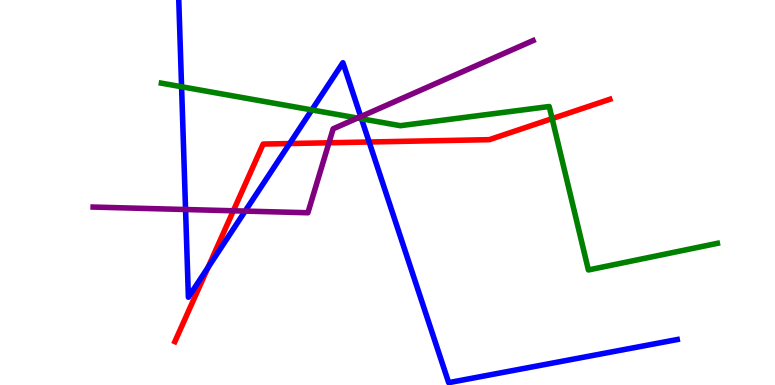[{'lines': ['blue', 'red'], 'intersections': [{'x': 2.68, 'y': 3.05}, {'x': 3.74, 'y': 6.27}, {'x': 4.76, 'y': 6.31}]}, {'lines': ['green', 'red'], 'intersections': [{'x': 7.12, 'y': 6.92}]}, {'lines': ['purple', 'red'], 'intersections': [{'x': 3.01, 'y': 4.53}, {'x': 4.24, 'y': 6.29}]}, {'lines': ['blue', 'green'], 'intersections': [{'x': 2.34, 'y': 7.75}, {'x': 4.02, 'y': 7.14}, {'x': 4.66, 'y': 6.91}]}, {'lines': ['blue', 'purple'], 'intersections': [{'x': 2.39, 'y': 4.56}, {'x': 3.16, 'y': 4.52}, {'x': 4.65, 'y': 6.97}]}, {'lines': ['green', 'purple'], 'intersections': [{'x': 4.61, 'y': 6.93}]}]